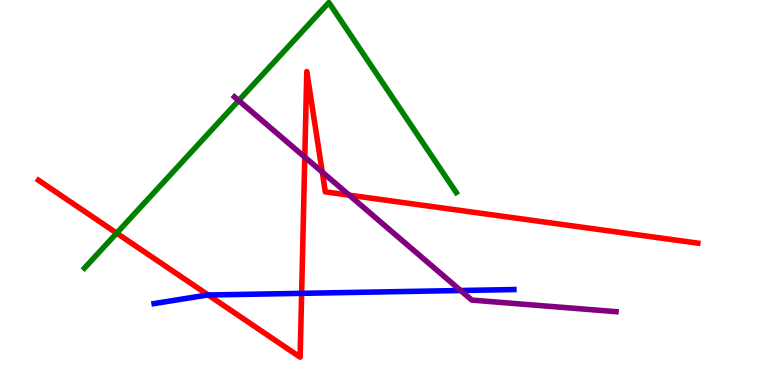[{'lines': ['blue', 'red'], 'intersections': [{'x': 2.69, 'y': 2.34}, {'x': 3.89, 'y': 2.38}]}, {'lines': ['green', 'red'], 'intersections': [{'x': 1.51, 'y': 3.94}]}, {'lines': ['purple', 'red'], 'intersections': [{'x': 3.93, 'y': 5.92}, {'x': 4.16, 'y': 5.53}, {'x': 4.51, 'y': 4.93}]}, {'lines': ['blue', 'green'], 'intersections': []}, {'lines': ['blue', 'purple'], 'intersections': [{'x': 5.94, 'y': 2.45}]}, {'lines': ['green', 'purple'], 'intersections': [{'x': 3.08, 'y': 7.39}]}]